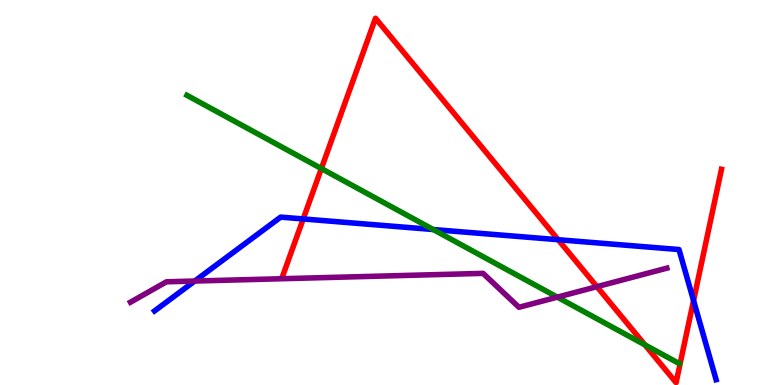[{'lines': ['blue', 'red'], 'intersections': [{'x': 3.91, 'y': 4.31}, {'x': 7.2, 'y': 3.77}, {'x': 8.95, 'y': 2.19}]}, {'lines': ['green', 'red'], 'intersections': [{'x': 4.15, 'y': 5.62}, {'x': 8.32, 'y': 1.04}]}, {'lines': ['purple', 'red'], 'intersections': [{'x': 7.7, 'y': 2.55}]}, {'lines': ['blue', 'green'], 'intersections': [{'x': 5.59, 'y': 4.04}]}, {'lines': ['blue', 'purple'], 'intersections': [{'x': 2.51, 'y': 2.7}]}, {'lines': ['green', 'purple'], 'intersections': [{'x': 7.19, 'y': 2.28}]}]